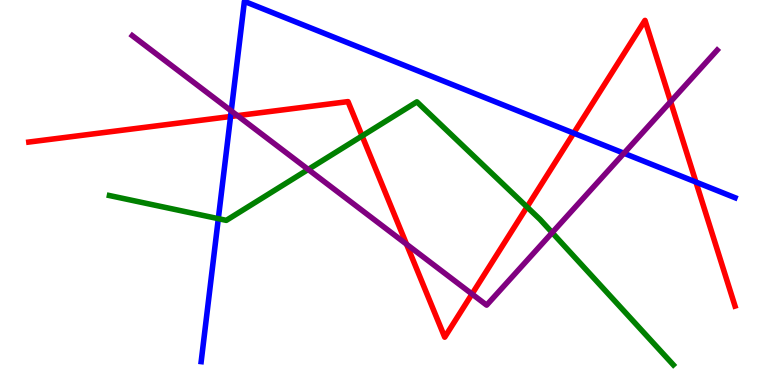[{'lines': ['blue', 'red'], 'intersections': [{'x': 2.98, 'y': 6.97}, {'x': 7.4, 'y': 6.54}, {'x': 8.98, 'y': 5.27}]}, {'lines': ['green', 'red'], 'intersections': [{'x': 4.67, 'y': 6.47}, {'x': 6.8, 'y': 4.62}]}, {'lines': ['purple', 'red'], 'intersections': [{'x': 3.06, 'y': 7.0}, {'x': 5.25, 'y': 3.66}, {'x': 6.09, 'y': 2.36}, {'x': 8.65, 'y': 7.36}]}, {'lines': ['blue', 'green'], 'intersections': [{'x': 2.82, 'y': 4.32}]}, {'lines': ['blue', 'purple'], 'intersections': [{'x': 2.98, 'y': 7.12}, {'x': 8.05, 'y': 6.02}]}, {'lines': ['green', 'purple'], 'intersections': [{'x': 3.98, 'y': 5.6}, {'x': 7.12, 'y': 3.96}]}]